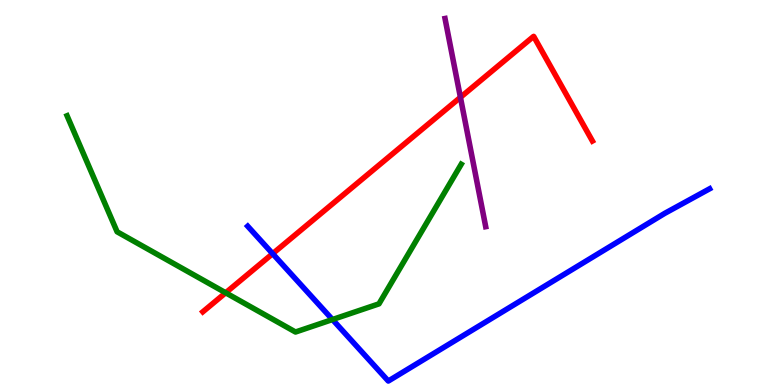[{'lines': ['blue', 'red'], 'intersections': [{'x': 3.52, 'y': 3.41}]}, {'lines': ['green', 'red'], 'intersections': [{'x': 2.91, 'y': 2.4}]}, {'lines': ['purple', 'red'], 'intersections': [{'x': 5.94, 'y': 7.47}]}, {'lines': ['blue', 'green'], 'intersections': [{'x': 4.29, 'y': 1.7}]}, {'lines': ['blue', 'purple'], 'intersections': []}, {'lines': ['green', 'purple'], 'intersections': []}]